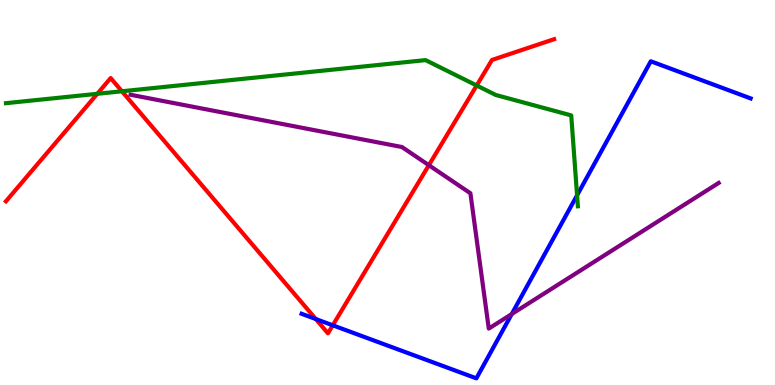[{'lines': ['blue', 'red'], 'intersections': [{'x': 4.07, 'y': 1.71}, {'x': 4.29, 'y': 1.55}]}, {'lines': ['green', 'red'], 'intersections': [{'x': 1.26, 'y': 7.56}, {'x': 1.57, 'y': 7.63}, {'x': 6.15, 'y': 7.78}]}, {'lines': ['purple', 'red'], 'intersections': [{'x': 5.53, 'y': 5.71}]}, {'lines': ['blue', 'green'], 'intersections': [{'x': 7.45, 'y': 4.93}]}, {'lines': ['blue', 'purple'], 'intersections': [{'x': 6.6, 'y': 1.84}]}, {'lines': ['green', 'purple'], 'intersections': []}]